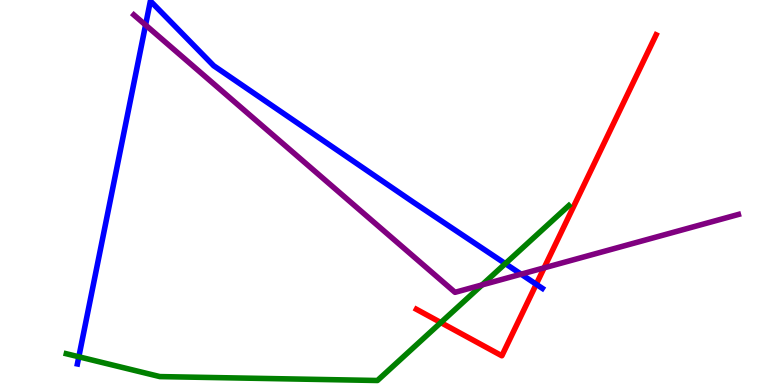[{'lines': ['blue', 'red'], 'intersections': [{'x': 6.92, 'y': 2.62}]}, {'lines': ['green', 'red'], 'intersections': [{'x': 5.69, 'y': 1.62}]}, {'lines': ['purple', 'red'], 'intersections': [{'x': 7.02, 'y': 3.04}]}, {'lines': ['blue', 'green'], 'intersections': [{'x': 1.02, 'y': 0.733}, {'x': 6.52, 'y': 3.15}]}, {'lines': ['blue', 'purple'], 'intersections': [{'x': 1.88, 'y': 9.35}, {'x': 6.72, 'y': 2.88}]}, {'lines': ['green', 'purple'], 'intersections': [{'x': 6.22, 'y': 2.6}]}]